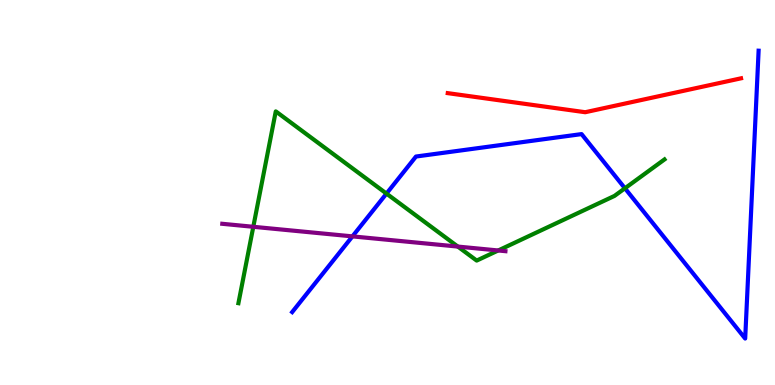[{'lines': ['blue', 'red'], 'intersections': []}, {'lines': ['green', 'red'], 'intersections': []}, {'lines': ['purple', 'red'], 'intersections': []}, {'lines': ['blue', 'green'], 'intersections': [{'x': 4.99, 'y': 4.97}, {'x': 8.06, 'y': 5.11}]}, {'lines': ['blue', 'purple'], 'intersections': [{'x': 4.55, 'y': 3.86}]}, {'lines': ['green', 'purple'], 'intersections': [{'x': 3.27, 'y': 4.11}, {'x': 5.91, 'y': 3.6}, {'x': 6.43, 'y': 3.49}]}]